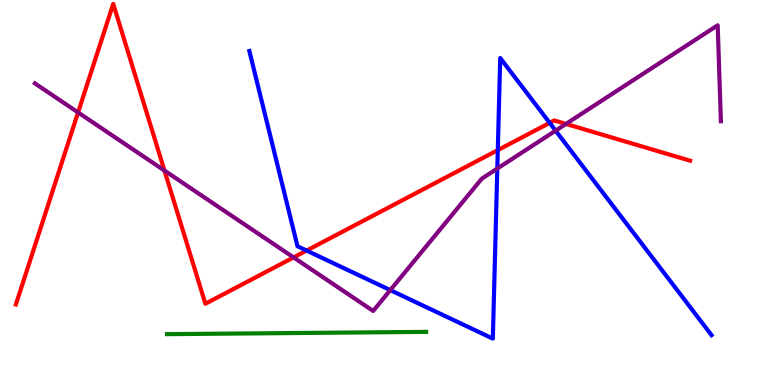[{'lines': ['blue', 'red'], 'intersections': [{'x': 3.96, 'y': 3.49}, {'x': 6.42, 'y': 6.1}, {'x': 7.09, 'y': 6.81}]}, {'lines': ['green', 'red'], 'intersections': []}, {'lines': ['purple', 'red'], 'intersections': [{'x': 1.01, 'y': 7.08}, {'x': 2.12, 'y': 5.57}, {'x': 3.79, 'y': 3.31}, {'x': 7.3, 'y': 6.78}]}, {'lines': ['blue', 'green'], 'intersections': []}, {'lines': ['blue', 'purple'], 'intersections': [{'x': 5.04, 'y': 2.46}, {'x': 6.42, 'y': 5.62}, {'x': 7.17, 'y': 6.61}]}, {'lines': ['green', 'purple'], 'intersections': []}]